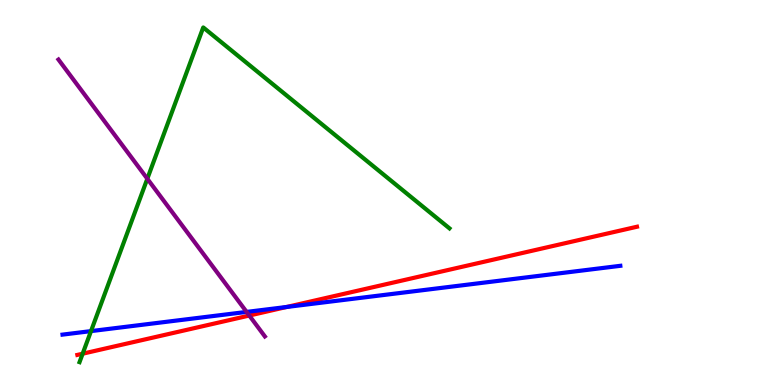[{'lines': ['blue', 'red'], 'intersections': [{'x': 3.7, 'y': 2.03}]}, {'lines': ['green', 'red'], 'intersections': [{'x': 1.07, 'y': 0.813}]}, {'lines': ['purple', 'red'], 'intersections': [{'x': 3.22, 'y': 1.8}]}, {'lines': ['blue', 'green'], 'intersections': [{'x': 1.17, 'y': 1.4}]}, {'lines': ['blue', 'purple'], 'intersections': [{'x': 3.18, 'y': 1.9}]}, {'lines': ['green', 'purple'], 'intersections': [{'x': 1.9, 'y': 5.36}]}]